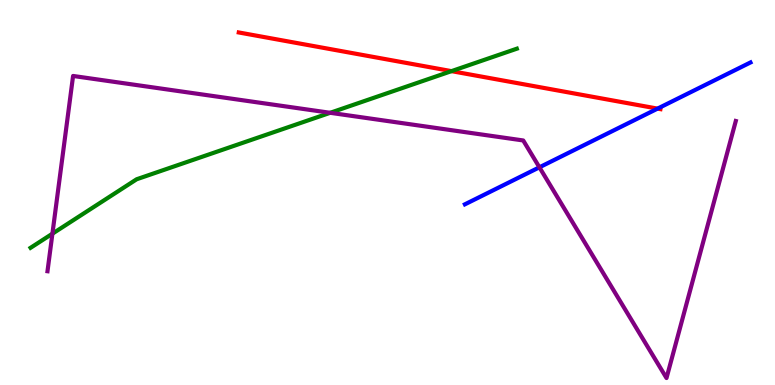[{'lines': ['blue', 'red'], 'intersections': [{'x': 8.48, 'y': 7.18}]}, {'lines': ['green', 'red'], 'intersections': [{'x': 5.83, 'y': 8.15}]}, {'lines': ['purple', 'red'], 'intersections': []}, {'lines': ['blue', 'green'], 'intersections': []}, {'lines': ['blue', 'purple'], 'intersections': [{'x': 6.96, 'y': 5.65}]}, {'lines': ['green', 'purple'], 'intersections': [{'x': 0.676, 'y': 3.93}, {'x': 4.26, 'y': 7.07}]}]